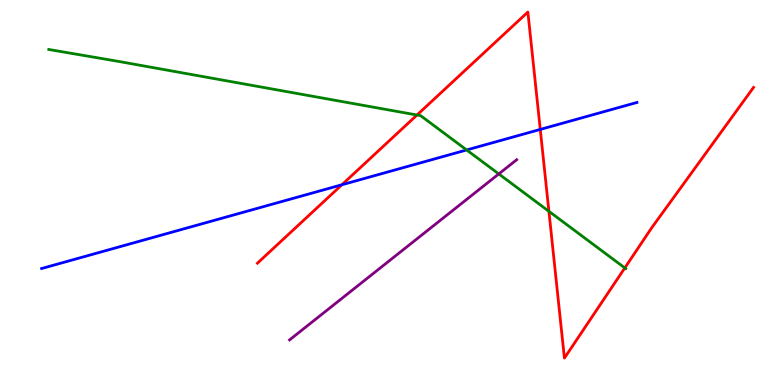[{'lines': ['blue', 'red'], 'intersections': [{'x': 4.41, 'y': 5.2}, {'x': 6.97, 'y': 6.64}]}, {'lines': ['green', 'red'], 'intersections': [{'x': 5.38, 'y': 7.01}, {'x': 7.08, 'y': 4.51}, {'x': 8.06, 'y': 3.04}]}, {'lines': ['purple', 'red'], 'intersections': []}, {'lines': ['blue', 'green'], 'intersections': [{'x': 6.02, 'y': 6.1}]}, {'lines': ['blue', 'purple'], 'intersections': []}, {'lines': ['green', 'purple'], 'intersections': [{'x': 6.44, 'y': 5.48}]}]